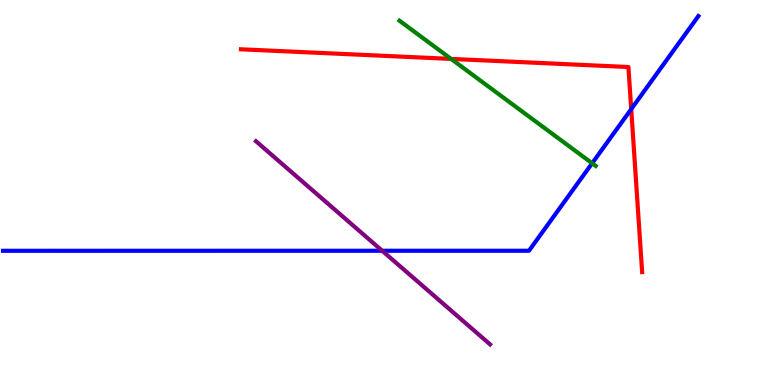[{'lines': ['blue', 'red'], 'intersections': [{'x': 8.14, 'y': 7.17}]}, {'lines': ['green', 'red'], 'intersections': [{'x': 5.82, 'y': 8.47}]}, {'lines': ['purple', 'red'], 'intersections': []}, {'lines': ['blue', 'green'], 'intersections': [{'x': 7.64, 'y': 5.76}]}, {'lines': ['blue', 'purple'], 'intersections': [{'x': 4.93, 'y': 3.49}]}, {'lines': ['green', 'purple'], 'intersections': []}]